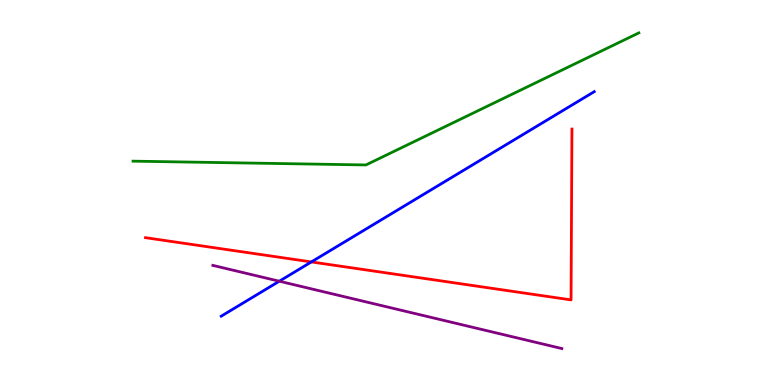[{'lines': ['blue', 'red'], 'intersections': [{'x': 4.02, 'y': 3.2}]}, {'lines': ['green', 'red'], 'intersections': []}, {'lines': ['purple', 'red'], 'intersections': []}, {'lines': ['blue', 'green'], 'intersections': []}, {'lines': ['blue', 'purple'], 'intersections': [{'x': 3.6, 'y': 2.7}]}, {'lines': ['green', 'purple'], 'intersections': []}]